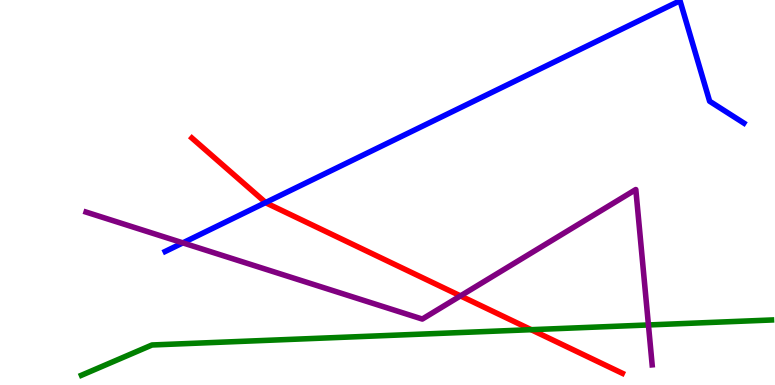[{'lines': ['blue', 'red'], 'intersections': [{'x': 3.43, 'y': 4.74}]}, {'lines': ['green', 'red'], 'intersections': [{'x': 6.85, 'y': 1.44}]}, {'lines': ['purple', 'red'], 'intersections': [{'x': 5.94, 'y': 2.31}]}, {'lines': ['blue', 'green'], 'intersections': []}, {'lines': ['blue', 'purple'], 'intersections': [{'x': 2.36, 'y': 3.69}]}, {'lines': ['green', 'purple'], 'intersections': [{'x': 8.37, 'y': 1.56}]}]